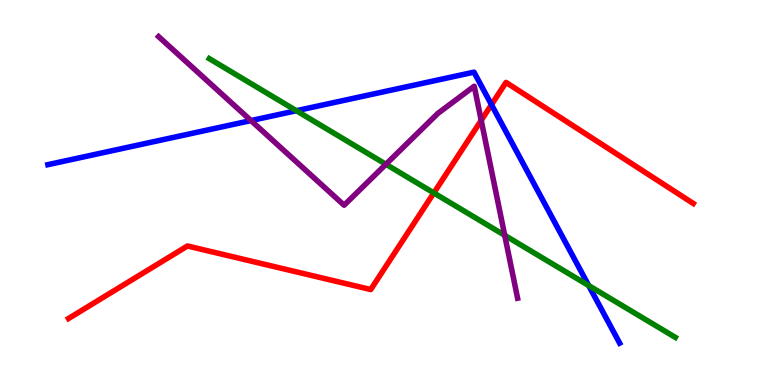[{'lines': ['blue', 'red'], 'intersections': [{'x': 6.34, 'y': 7.28}]}, {'lines': ['green', 'red'], 'intersections': [{'x': 5.6, 'y': 4.99}]}, {'lines': ['purple', 'red'], 'intersections': [{'x': 6.21, 'y': 6.87}]}, {'lines': ['blue', 'green'], 'intersections': [{'x': 3.82, 'y': 7.12}, {'x': 7.6, 'y': 2.58}]}, {'lines': ['blue', 'purple'], 'intersections': [{'x': 3.24, 'y': 6.87}]}, {'lines': ['green', 'purple'], 'intersections': [{'x': 4.98, 'y': 5.73}, {'x': 6.51, 'y': 3.89}]}]